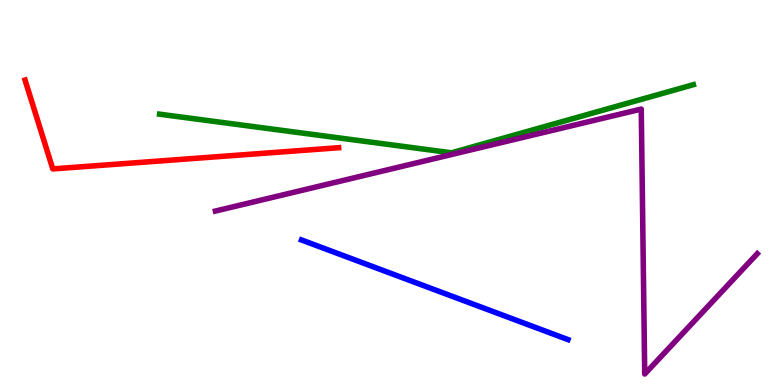[{'lines': ['blue', 'red'], 'intersections': []}, {'lines': ['green', 'red'], 'intersections': []}, {'lines': ['purple', 'red'], 'intersections': []}, {'lines': ['blue', 'green'], 'intersections': []}, {'lines': ['blue', 'purple'], 'intersections': []}, {'lines': ['green', 'purple'], 'intersections': []}]